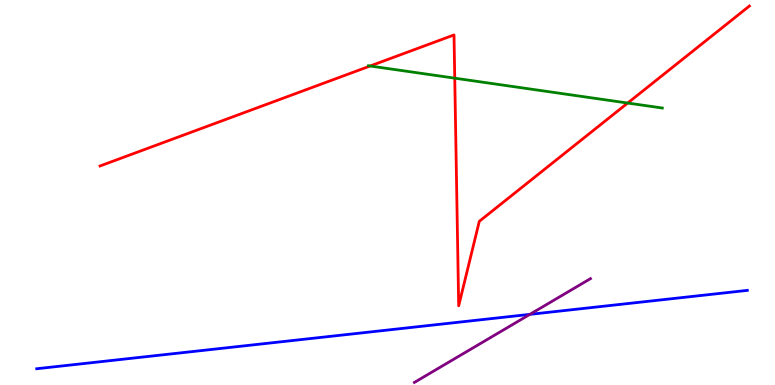[{'lines': ['blue', 'red'], 'intersections': []}, {'lines': ['green', 'red'], 'intersections': [{'x': 4.78, 'y': 8.29}, {'x': 5.87, 'y': 7.97}, {'x': 8.1, 'y': 7.32}]}, {'lines': ['purple', 'red'], 'intersections': []}, {'lines': ['blue', 'green'], 'intersections': []}, {'lines': ['blue', 'purple'], 'intersections': [{'x': 6.84, 'y': 1.83}]}, {'lines': ['green', 'purple'], 'intersections': []}]